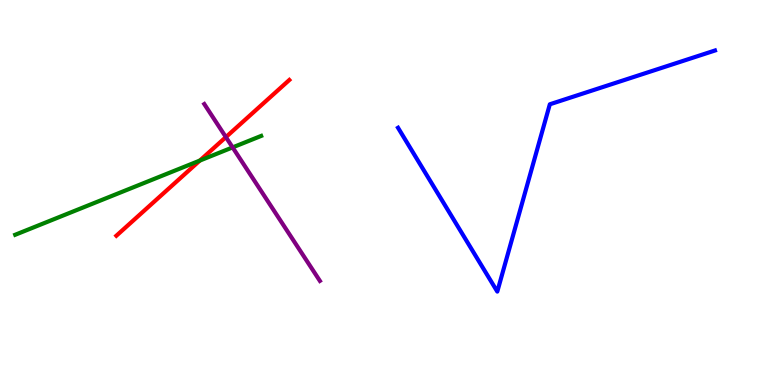[{'lines': ['blue', 'red'], 'intersections': []}, {'lines': ['green', 'red'], 'intersections': [{'x': 2.58, 'y': 5.83}]}, {'lines': ['purple', 'red'], 'intersections': [{'x': 2.91, 'y': 6.44}]}, {'lines': ['blue', 'green'], 'intersections': []}, {'lines': ['blue', 'purple'], 'intersections': []}, {'lines': ['green', 'purple'], 'intersections': [{'x': 3.0, 'y': 6.17}]}]